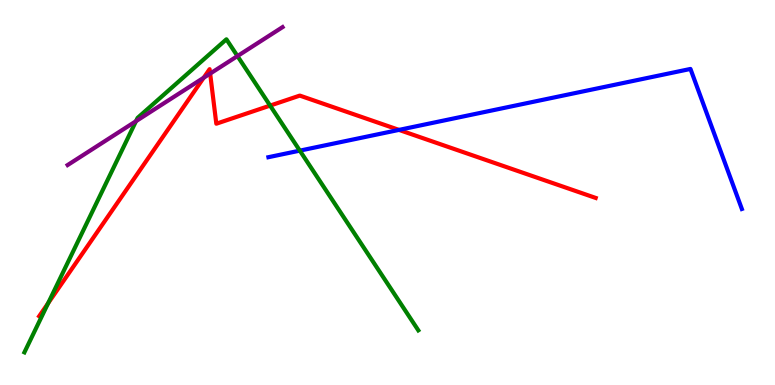[{'lines': ['blue', 'red'], 'intersections': [{'x': 5.15, 'y': 6.63}]}, {'lines': ['green', 'red'], 'intersections': [{'x': 0.621, 'y': 2.12}, {'x': 3.49, 'y': 7.26}]}, {'lines': ['purple', 'red'], 'intersections': [{'x': 2.63, 'y': 7.98}, {'x': 2.71, 'y': 8.09}]}, {'lines': ['blue', 'green'], 'intersections': [{'x': 3.87, 'y': 6.09}]}, {'lines': ['blue', 'purple'], 'intersections': []}, {'lines': ['green', 'purple'], 'intersections': [{'x': 1.75, 'y': 6.85}, {'x': 3.06, 'y': 8.54}]}]